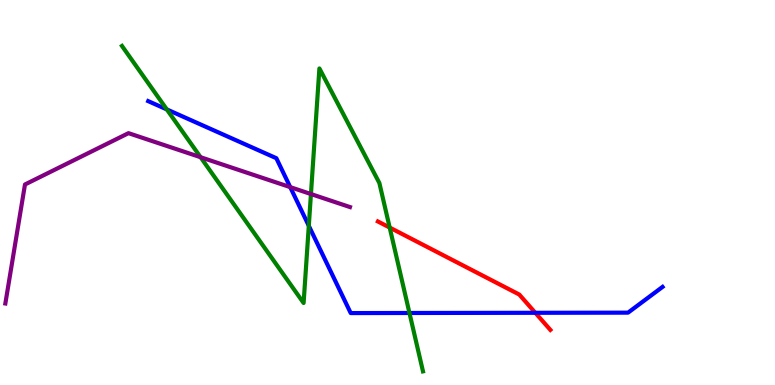[{'lines': ['blue', 'red'], 'intersections': [{'x': 6.91, 'y': 1.88}]}, {'lines': ['green', 'red'], 'intersections': [{'x': 5.03, 'y': 4.09}]}, {'lines': ['purple', 'red'], 'intersections': []}, {'lines': ['blue', 'green'], 'intersections': [{'x': 2.15, 'y': 7.16}, {'x': 3.98, 'y': 4.13}, {'x': 5.28, 'y': 1.87}]}, {'lines': ['blue', 'purple'], 'intersections': [{'x': 3.74, 'y': 5.14}]}, {'lines': ['green', 'purple'], 'intersections': [{'x': 2.59, 'y': 5.92}, {'x': 4.01, 'y': 4.96}]}]